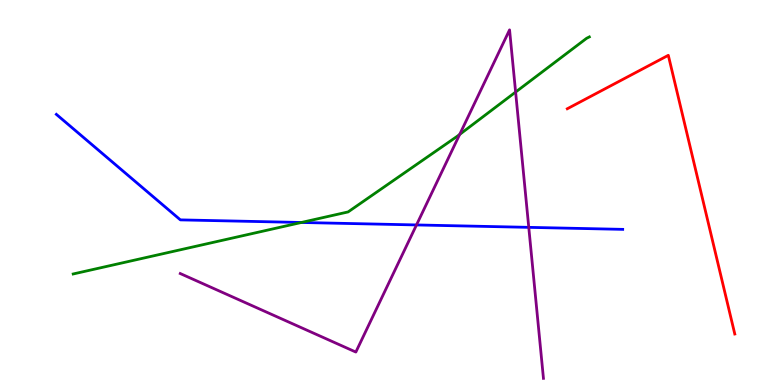[{'lines': ['blue', 'red'], 'intersections': []}, {'lines': ['green', 'red'], 'intersections': []}, {'lines': ['purple', 'red'], 'intersections': []}, {'lines': ['blue', 'green'], 'intersections': [{'x': 3.89, 'y': 4.22}]}, {'lines': ['blue', 'purple'], 'intersections': [{'x': 5.37, 'y': 4.16}, {'x': 6.82, 'y': 4.09}]}, {'lines': ['green', 'purple'], 'intersections': [{'x': 5.93, 'y': 6.51}, {'x': 6.65, 'y': 7.61}]}]